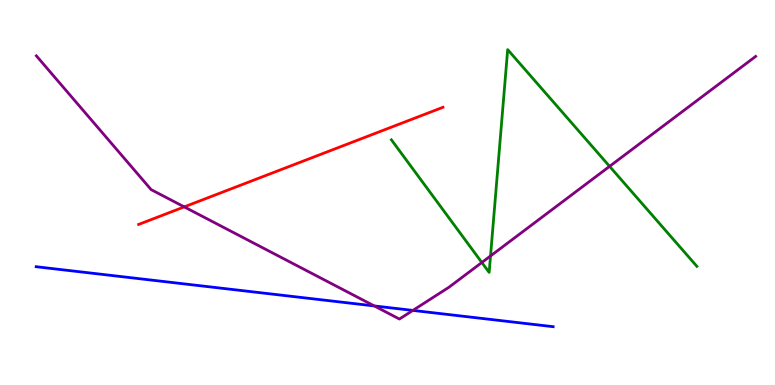[{'lines': ['blue', 'red'], 'intersections': []}, {'lines': ['green', 'red'], 'intersections': []}, {'lines': ['purple', 'red'], 'intersections': [{'x': 2.38, 'y': 4.63}]}, {'lines': ['blue', 'green'], 'intersections': []}, {'lines': ['blue', 'purple'], 'intersections': [{'x': 4.83, 'y': 2.05}, {'x': 5.33, 'y': 1.94}]}, {'lines': ['green', 'purple'], 'intersections': [{'x': 6.22, 'y': 3.18}, {'x': 6.33, 'y': 3.35}, {'x': 7.87, 'y': 5.68}]}]